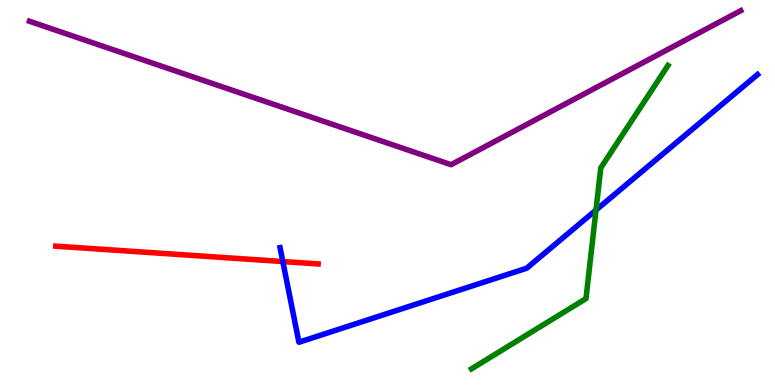[{'lines': ['blue', 'red'], 'intersections': [{'x': 3.65, 'y': 3.21}]}, {'lines': ['green', 'red'], 'intersections': []}, {'lines': ['purple', 'red'], 'intersections': []}, {'lines': ['blue', 'green'], 'intersections': [{'x': 7.69, 'y': 4.54}]}, {'lines': ['blue', 'purple'], 'intersections': []}, {'lines': ['green', 'purple'], 'intersections': []}]